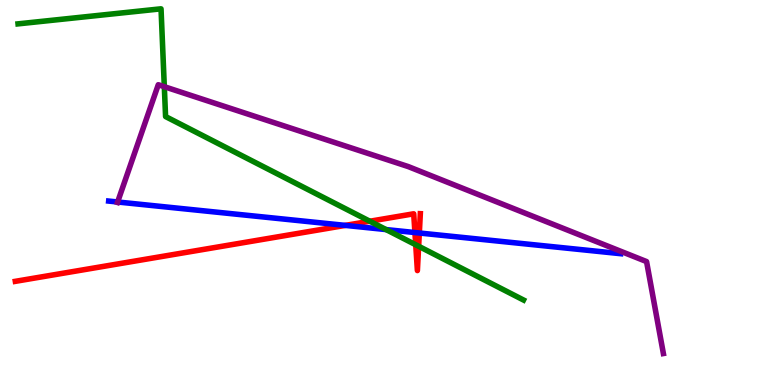[{'lines': ['blue', 'red'], 'intersections': [{'x': 4.46, 'y': 4.15}, {'x': 5.35, 'y': 3.96}, {'x': 5.41, 'y': 3.95}]}, {'lines': ['green', 'red'], 'intersections': [{'x': 4.77, 'y': 4.25}, {'x': 5.36, 'y': 3.64}, {'x': 5.4, 'y': 3.6}]}, {'lines': ['purple', 'red'], 'intersections': []}, {'lines': ['blue', 'green'], 'intersections': [{'x': 4.98, 'y': 4.04}]}, {'lines': ['blue', 'purple'], 'intersections': [{'x': 1.52, 'y': 4.75}]}, {'lines': ['green', 'purple'], 'intersections': [{'x': 2.12, 'y': 7.75}]}]